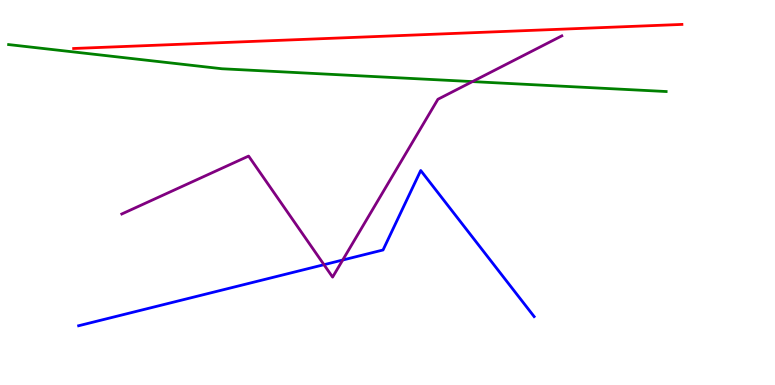[{'lines': ['blue', 'red'], 'intersections': []}, {'lines': ['green', 'red'], 'intersections': []}, {'lines': ['purple', 'red'], 'intersections': []}, {'lines': ['blue', 'green'], 'intersections': []}, {'lines': ['blue', 'purple'], 'intersections': [{'x': 4.18, 'y': 3.13}, {'x': 4.42, 'y': 3.25}]}, {'lines': ['green', 'purple'], 'intersections': [{'x': 6.1, 'y': 7.88}]}]